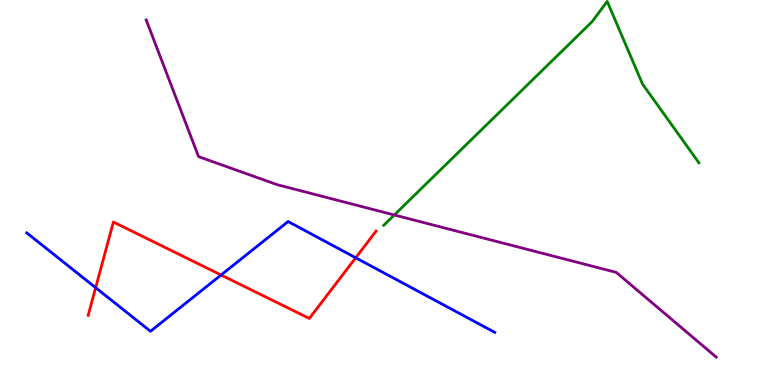[{'lines': ['blue', 'red'], 'intersections': [{'x': 1.23, 'y': 2.53}, {'x': 2.85, 'y': 2.86}, {'x': 4.59, 'y': 3.3}]}, {'lines': ['green', 'red'], 'intersections': []}, {'lines': ['purple', 'red'], 'intersections': []}, {'lines': ['blue', 'green'], 'intersections': []}, {'lines': ['blue', 'purple'], 'intersections': []}, {'lines': ['green', 'purple'], 'intersections': [{'x': 5.09, 'y': 4.42}]}]